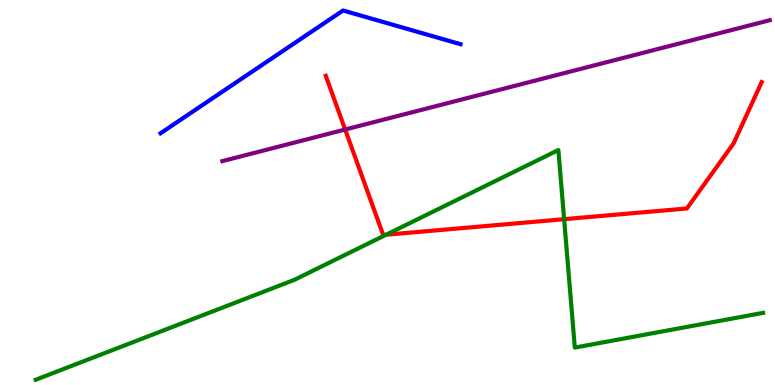[{'lines': ['blue', 'red'], 'intersections': []}, {'lines': ['green', 'red'], 'intersections': [{'x': 4.98, 'y': 3.9}, {'x': 7.28, 'y': 4.31}]}, {'lines': ['purple', 'red'], 'intersections': [{'x': 4.45, 'y': 6.64}]}, {'lines': ['blue', 'green'], 'intersections': []}, {'lines': ['blue', 'purple'], 'intersections': []}, {'lines': ['green', 'purple'], 'intersections': []}]